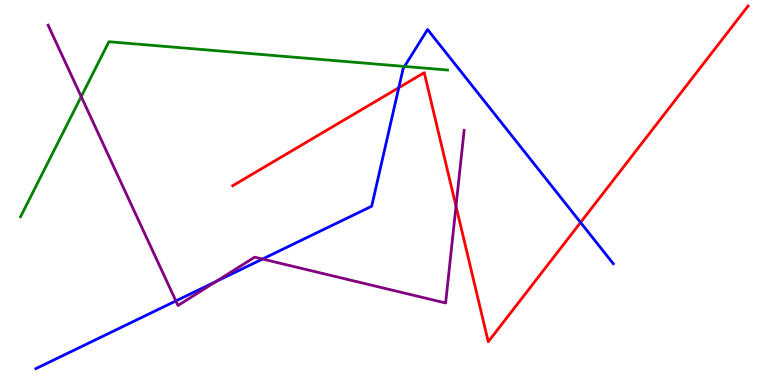[{'lines': ['blue', 'red'], 'intersections': [{'x': 5.15, 'y': 7.72}, {'x': 7.49, 'y': 4.22}]}, {'lines': ['green', 'red'], 'intersections': []}, {'lines': ['purple', 'red'], 'intersections': [{'x': 5.88, 'y': 4.64}]}, {'lines': ['blue', 'green'], 'intersections': [{'x': 5.22, 'y': 8.27}]}, {'lines': ['blue', 'purple'], 'intersections': [{'x': 2.27, 'y': 2.18}, {'x': 2.79, 'y': 2.69}, {'x': 3.39, 'y': 3.27}]}, {'lines': ['green', 'purple'], 'intersections': [{'x': 1.05, 'y': 7.49}]}]